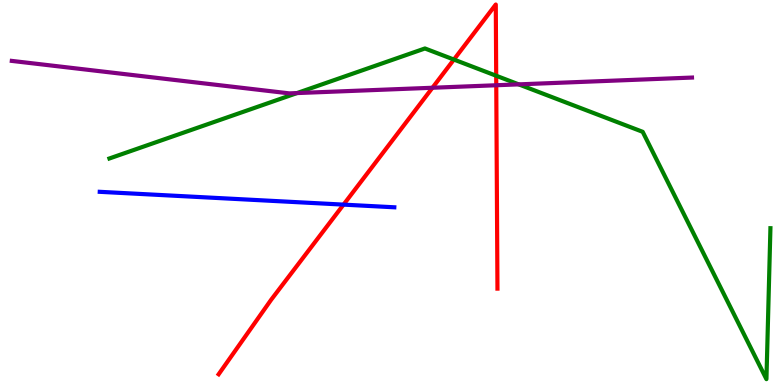[{'lines': ['blue', 'red'], 'intersections': [{'x': 4.43, 'y': 4.69}]}, {'lines': ['green', 'red'], 'intersections': [{'x': 5.86, 'y': 8.45}, {'x': 6.4, 'y': 8.03}]}, {'lines': ['purple', 'red'], 'intersections': [{'x': 5.58, 'y': 7.72}, {'x': 6.4, 'y': 7.79}]}, {'lines': ['blue', 'green'], 'intersections': []}, {'lines': ['blue', 'purple'], 'intersections': []}, {'lines': ['green', 'purple'], 'intersections': [{'x': 3.83, 'y': 7.58}, {'x': 6.69, 'y': 7.81}]}]